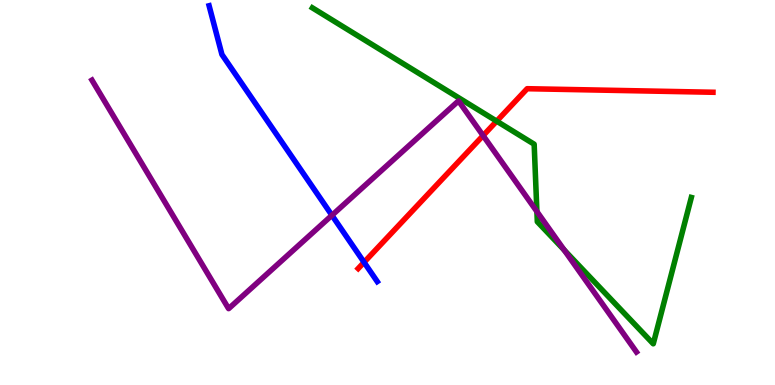[{'lines': ['blue', 'red'], 'intersections': [{'x': 4.7, 'y': 3.19}]}, {'lines': ['green', 'red'], 'intersections': [{'x': 6.41, 'y': 6.85}]}, {'lines': ['purple', 'red'], 'intersections': [{'x': 6.23, 'y': 6.48}]}, {'lines': ['blue', 'green'], 'intersections': []}, {'lines': ['blue', 'purple'], 'intersections': [{'x': 4.28, 'y': 4.41}]}, {'lines': ['green', 'purple'], 'intersections': [{'x': 6.93, 'y': 4.51}, {'x': 7.28, 'y': 3.51}]}]